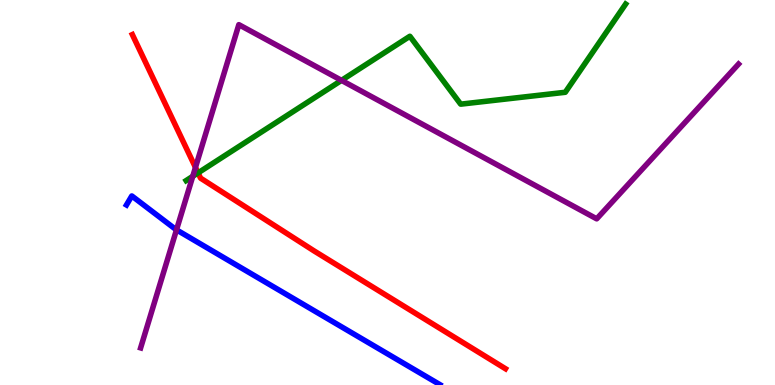[{'lines': ['blue', 'red'], 'intersections': []}, {'lines': ['green', 'red'], 'intersections': [{'x': 2.56, 'y': 5.51}]}, {'lines': ['purple', 'red'], 'intersections': [{'x': 2.52, 'y': 5.65}]}, {'lines': ['blue', 'green'], 'intersections': []}, {'lines': ['blue', 'purple'], 'intersections': [{'x': 2.28, 'y': 4.03}]}, {'lines': ['green', 'purple'], 'intersections': [{'x': 2.49, 'y': 5.42}, {'x': 4.41, 'y': 7.91}]}]